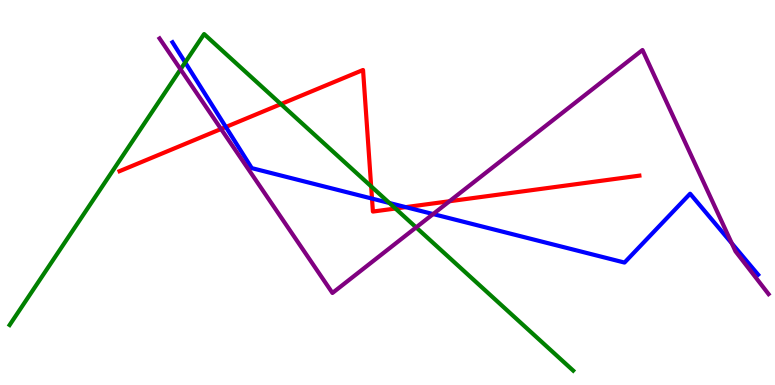[{'lines': ['blue', 'red'], 'intersections': [{'x': 2.91, 'y': 6.7}, {'x': 4.8, 'y': 4.84}, {'x': 5.24, 'y': 4.62}]}, {'lines': ['green', 'red'], 'intersections': [{'x': 3.62, 'y': 7.3}, {'x': 4.79, 'y': 5.16}, {'x': 5.1, 'y': 4.58}]}, {'lines': ['purple', 'red'], 'intersections': [{'x': 2.85, 'y': 6.65}, {'x': 5.8, 'y': 4.77}]}, {'lines': ['blue', 'green'], 'intersections': [{'x': 2.39, 'y': 8.38}, {'x': 5.02, 'y': 4.73}]}, {'lines': ['blue', 'purple'], 'intersections': [{'x': 5.59, 'y': 4.44}, {'x': 9.44, 'y': 3.68}]}, {'lines': ['green', 'purple'], 'intersections': [{'x': 2.33, 'y': 8.2}, {'x': 5.37, 'y': 4.09}]}]